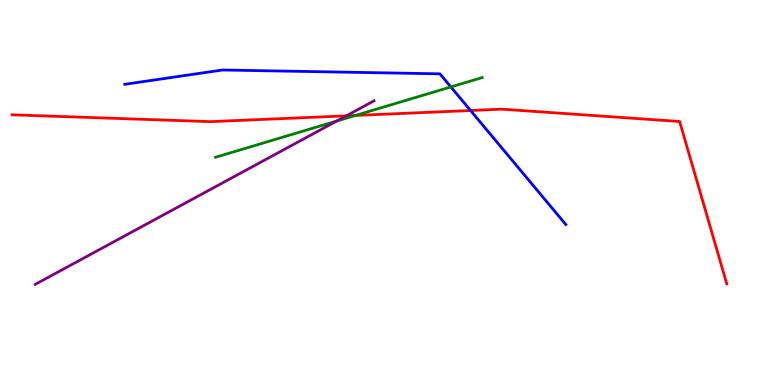[{'lines': ['blue', 'red'], 'intersections': [{'x': 6.07, 'y': 7.13}]}, {'lines': ['green', 'red'], 'intersections': [{'x': 4.59, 'y': 7.0}]}, {'lines': ['purple', 'red'], 'intersections': [{'x': 4.47, 'y': 6.99}]}, {'lines': ['blue', 'green'], 'intersections': [{'x': 5.82, 'y': 7.74}]}, {'lines': ['blue', 'purple'], 'intersections': []}, {'lines': ['green', 'purple'], 'intersections': [{'x': 4.34, 'y': 6.86}]}]